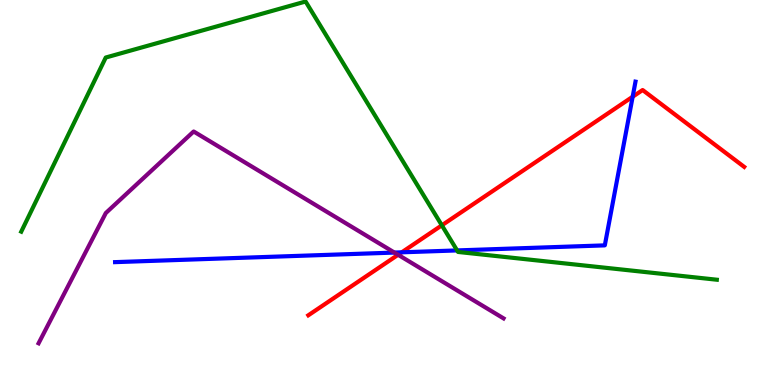[{'lines': ['blue', 'red'], 'intersections': [{'x': 5.18, 'y': 3.45}, {'x': 8.16, 'y': 7.49}]}, {'lines': ['green', 'red'], 'intersections': [{'x': 5.7, 'y': 4.15}]}, {'lines': ['purple', 'red'], 'intersections': [{'x': 5.14, 'y': 3.38}]}, {'lines': ['blue', 'green'], 'intersections': [{'x': 5.9, 'y': 3.5}]}, {'lines': ['blue', 'purple'], 'intersections': [{'x': 5.09, 'y': 3.44}]}, {'lines': ['green', 'purple'], 'intersections': []}]